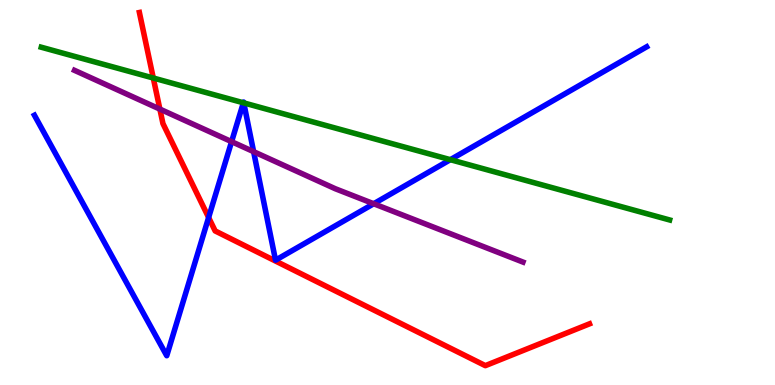[{'lines': ['blue', 'red'], 'intersections': [{'x': 2.69, 'y': 4.35}]}, {'lines': ['green', 'red'], 'intersections': [{'x': 1.98, 'y': 7.97}]}, {'lines': ['purple', 'red'], 'intersections': [{'x': 2.06, 'y': 7.17}]}, {'lines': ['blue', 'green'], 'intersections': [{'x': 3.14, 'y': 7.33}, {'x': 3.15, 'y': 7.33}, {'x': 5.81, 'y': 5.85}]}, {'lines': ['blue', 'purple'], 'intersections': [{'x': 2.99, 'y': 6.32}, {'x': 3.27, 'y': 6.06}, {'x': 4.82, 'y': 4.71}]}, {'lines': ['green', 'purple'], 'intersections': []}]